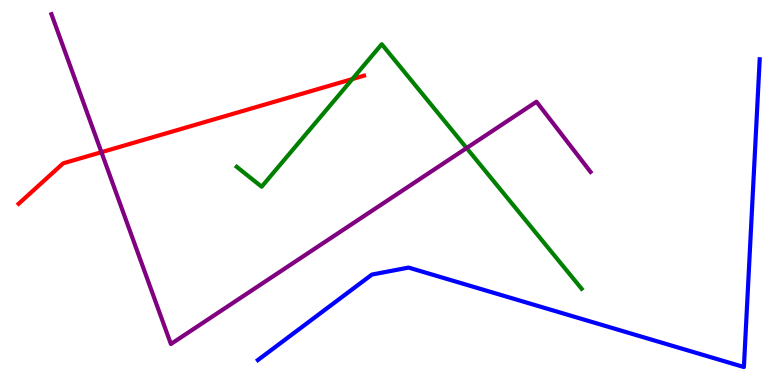[{'lines': ['blue', 'red'], 'intersections': []}, {'lines': ['green', 'red'], 'intersections': [{'x': 4.55, 'y': 7.95}]}, {'lines': ['purple', 'red'], 'intersections': [{'x': 1.31, 'y': 6.05}]}, {'lines': ['blue', 'green'], 'intersections': []}, {'lines': ['blue', 'purple'], 'intersections': []}, {'lines': ['green', 'purple'], 'intersections': [{'x': 6.02, 'y': 6.15}]}]